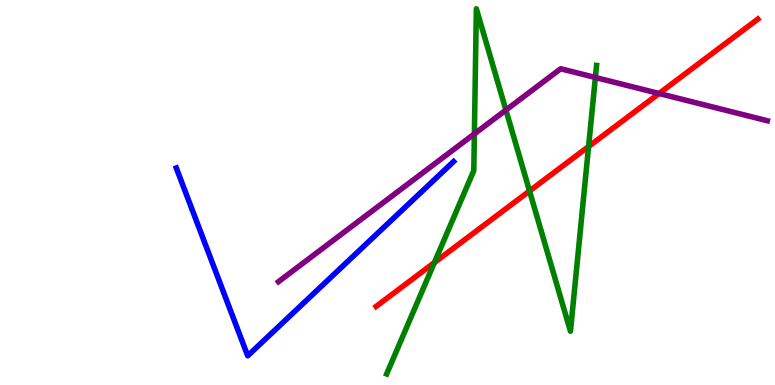[{'lines': ['blue', 'red'], 'intersections': []}, {'lines': ['green', 'red'], 'intersections': [{'x': 5.6, 'y': 3.18}, {'x': 6.83, 'y': 5.04}, {'x': 7.59, 'y': 6.19}]}, {'lines': ['purple', 'red'], 'intersections': [{'x': 8.5, 'y': 7.57}]}, {'lines': ['blue', 'green'], 'intersections': []}, {'lines': ['blue', 'purple'], 'intersections': []}, {'lines': ['green', 'purple'], 'intersections': [{'x': 6.12, 'y': 6.52}, {'x': 6.53, 'y': 7.14}, {'x': 7.68, 'y': 7.99}]}]